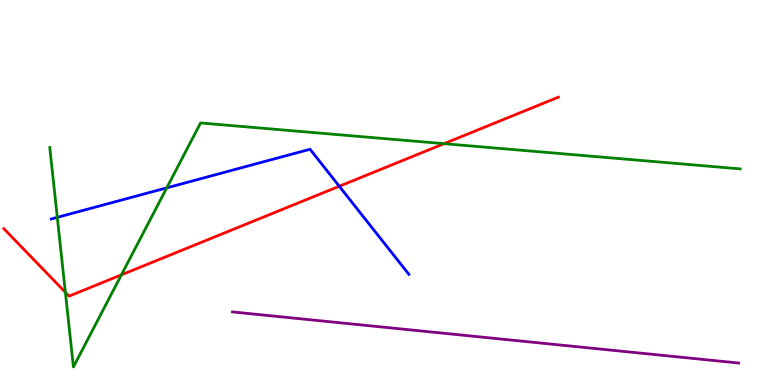[{'lines': ['blue', 'red'], 'intersections': [{'x': 4.38, 'y': 5.16}]}, {'lines': ['green', 'red'], 'intersections': [{'x': 0.844, 'y': 2.41}, {'x': 1.57, 'y': 2.86}, {'x': 5.73, 'y': 6.27}]}, {'lines': ['purple', 'red'], 'intersections': []}, {'lines': ['blue', 'green'], 'intersections': [{'x': 0.739, 'y': 4.35}, {'x': 2.15, 'y': 5.12}]}, {'lines': ['blue', 'purple'], 'intersections': []}, {'lines': ['green', 'purple'], 'intersections': []}]